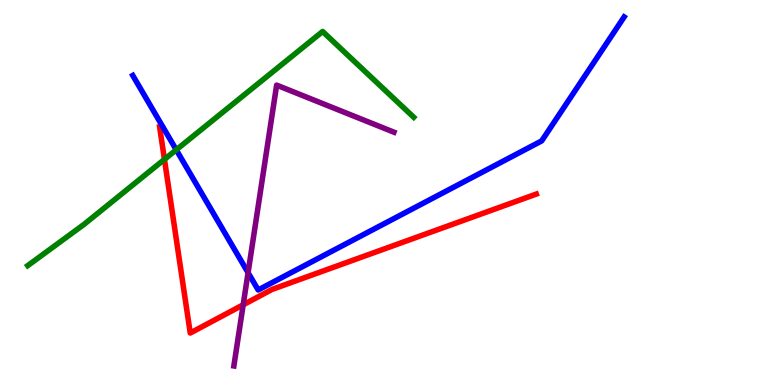[{'lines': ['blue', 'red'], 'intersections': []}, {'lines': ['green', 'red'], 'intersections': [{'x': 2.12, 'y': 5.86}]}, {'lines': ['purple', 'red'], 'intersections': [{'x': 3.14, 'y': 2.08}]}, {'lines': ['blue', 'green'], 'intersections': [{'x': 2.27, 'y': 6.11}]}, {'lines': ['blue', 'purple'], 'intersections': [{'x': 3.2, 'y': 2.92}]}, {'lines': ['green', 'purple'], 'intersections': []}]